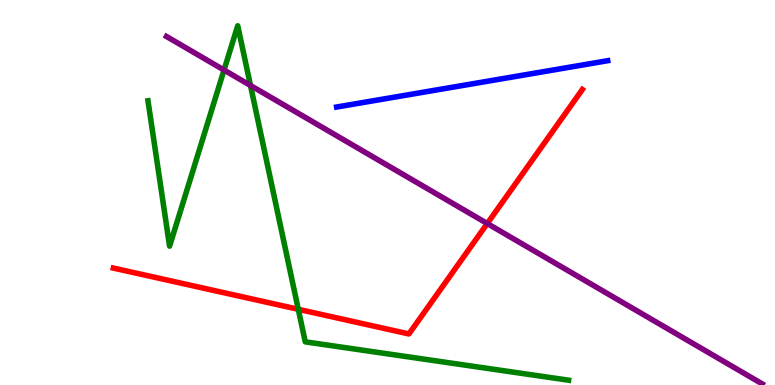[{'lines': ['blue', 'red'], 'intersections': []}, {'lines': ['green', 'red'], 'intersections': [{'x': 3.85, 'y': 1.97}]}, {'lines': ['purple', 'red'], 'intersections': [{'x': 6.29, 'y': 4.19}]}, {'lines': ['blue', 'green'], 'intersections': []}, {'lines': ['blue', 'purple'], 'intersections': []}, {'lines': ['green', 'purple'], 'intersections': [{'x': 2.89, 'y': 8.18}, {'x': 3.23, 'y': 7.78}]}]